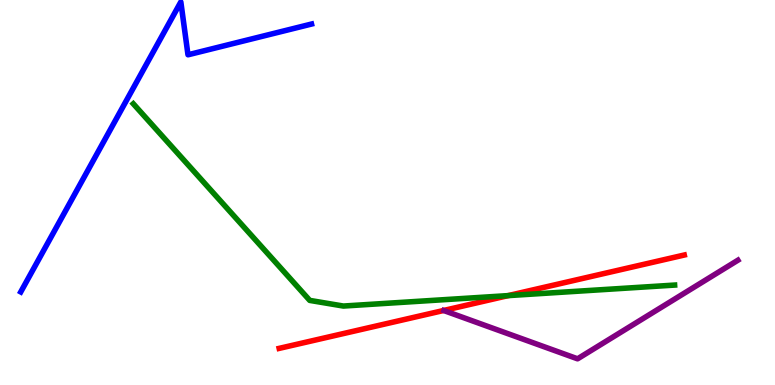[{'lines': ['blue', 'red'], 'intersections': []}, {'lines': ['green', 'red'], 'intersections': [{'x': 6.56, 'y': 2.32}]}, {'lines': ['purple', 'red'], 'intersections': []}, {'lines': ['blue', 'green'], 'intersections': []}, {'lines': ['blue', 'purple'], 'intersections': []}, {'lines': ['green', 'purple'], 'intersections': []}]